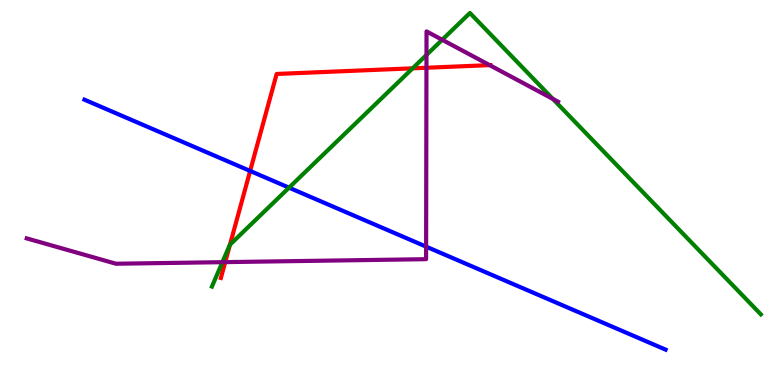[{'lines': ['blue', 'red'], 'intersections': [{'x': 3.23, 'y': 5.56}]}, {'lines': ['green', 'red'], 'intersections': [{'x': 2.97, 'y': 3.64}, {'x': 5.32, 'y': 8.23}]}, {'lines': ['purple', 'red'], 'intersections': [{'x': 2.91, 'y': 3.19}, {'x': 5.5, 'y': 8.24}, {'x': 6.32, 'y': 8.31}]}, {'lines': ['blue', 'green'], 'intersections': [{'x': 3.73, 'y': 5.13}]}, {'lines': ['blue', 'purple'], 'intersections': [{'x': 5.5, 'y': 3.59}]}, {'lines': ['green', 'purple'], 'intersections': [{'x': 2.87, 'y': 3.19}, {'x': 5.5, 'y': 8.57}, {'x': 5.71, 'y': 8.97}, {'x': 7.13, 'y': 7.43}]}]